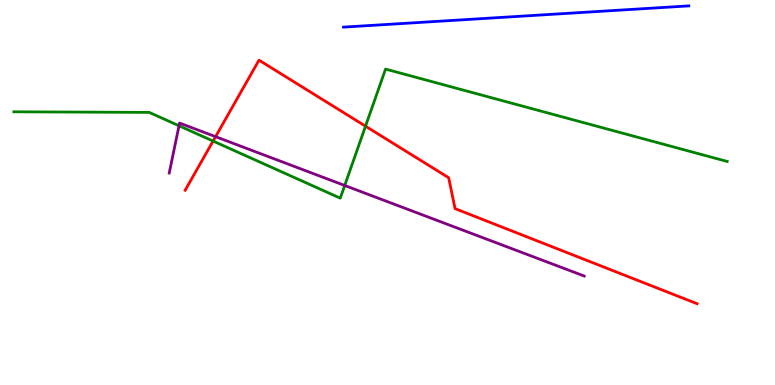[{'lines': ['blue', 'red'], 'intersections': []}, {'lines': ['green', 'red'], 'intersections': [{'x': 2.75, 'y': 6.34}, {'x': 4.72, 'y': 6.72}]}, {'lines': ['purple', 'red'], 'intersections': [{'x': 2.78, 'y': 6.45}]}, {'lines': ['blue', 'green'], 'intersections': []}, {'lines': ['blue', 'purple'], 'intersections': []}, {'lines': ['green', 'purple'], 'intersections': [{'x': 2.31, 'y': 6.73}, {'x': 4.45, 'y': 5.18}]}]